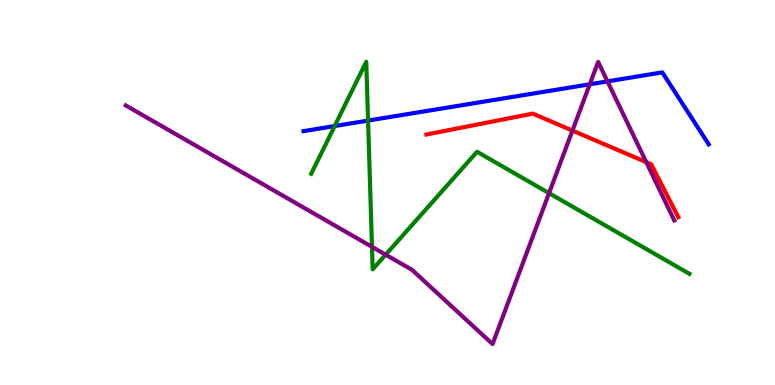[{'lines': ['blue', 'red'], 'intersections': []}, {'lines': ['green', 'red'], 'intersections': []}, {'lines': ['purple', 'red'], 'intersections': [{'x': 7.39, 'y': 6.61}, {'x': 8.34, 'y': 5.79}]}, {'lines': ['blue', 'green'], 'intersections': [{'x': 4.32, 'y': 6.73}, {'x': 4.75, 'y': 6.87}]}, {'lines': ['blue', 'purple'], 'intersections': [{'x': 7.61, 'y': 7.81}, {'x': 7.84, 'y': 7.89}]}, {'lines': ['green', 'purple'], 'intersections': [{'x': 4.8, 'y': 3.59}, {'x': 4.98, 'y': 3.38}, {'x': 7.08, 'y': 4.98}]}]